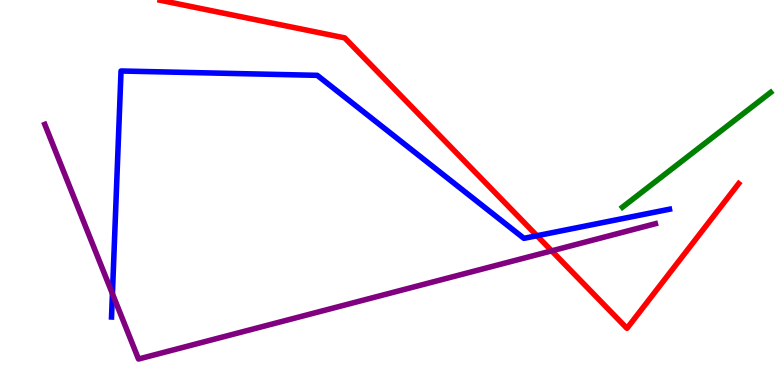[{'lines': ['blue', 'red'], 'intersections': [{'x': 6.93, 'y': 3.88}]}, {'lines': ['green', 'red'], 'intersections': []}, {'lines': ['purple', 'red'], 'intersections': [{'x': 7.12, 'y': 3.48}]}, {'lines': ['blue', 'green'], 'intersections': []}, {'lines': ['blue', 'purple'], 'intersections': [{'x': 1.45, 'y': 2.37}]}, {'lines': ['green', 'purple'], 'intersections': []}]